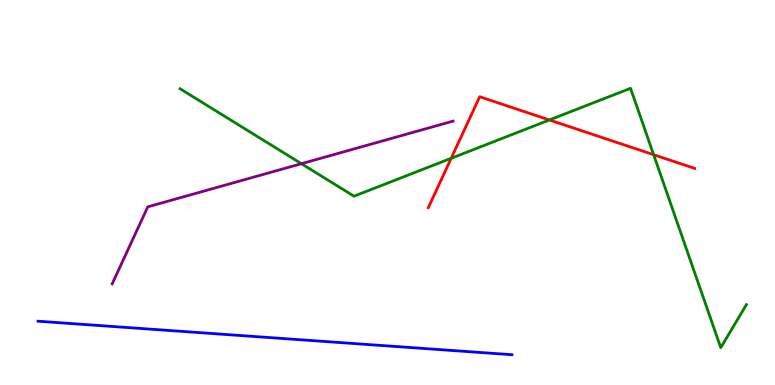[{'lines': ['blue', 'red'], 'intersections': []}, {'lines': ['green', 'red'], 'intersections': [{'x': 5.82, 'y': 5.89}, {'x': 7.09, 'y': 6.88}, {'x': 8.43, 'y': 5.98}]}, {'lines': ['purple', 'red'], 'intersections': []}, {'lines': ['blue', 'green'], 'intersections': []}, {'lines': ['blue', 'purple'], 'intersections': []}, {'lines': ['green', 'purple'], 'intersections': [{'x': 3.89, 'y': 5.75}]}]